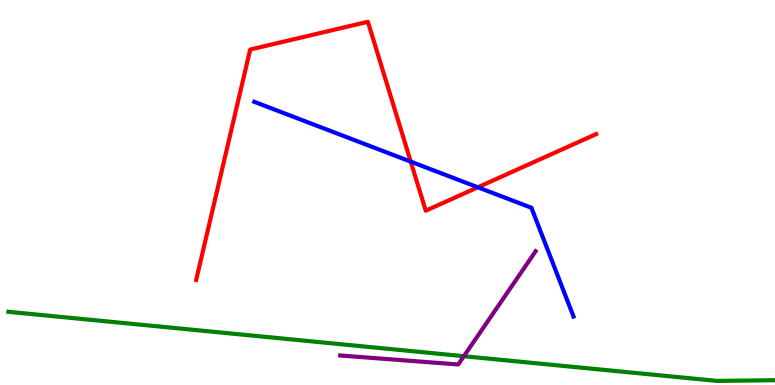[{'lines': ['blue', 'red'], 'intersections': [{'x': 5.3, 'y': 5.8}, {'x': 6.17, 'y': 5.14}]}, {'lines': ['green', 'red'], 'intersections': []}, {'lines': ['purple', 'red'], 'intersections': []}, {'lines': ['blue', 'green'], 'intersections': []}, {'lines': ['blue', 'purple'], 'intersections': []}, {'lines': ['green', 'purple'], 'intersections': [{'x': 5.99, 'y': 0.748}]}]